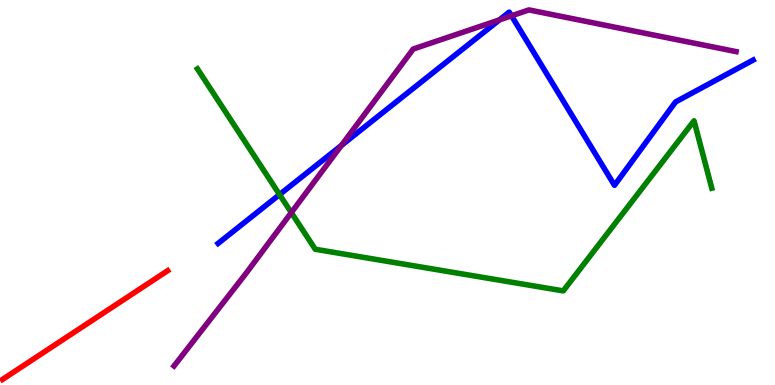[{'lines': ['blue', 'red'], 'intersections': []}, {'lines': ['green', 'red'], 'intersections': []}, {'lines': ['purple', 'red'], 'intersections': []}, {'lines': ['blue', 'green'], 'intersections': [{'x': 3.61, 'y': 4.95}]}, {'lines': ['blue', 'purple'], 'intersections': [{'x': 4.4, 'y': 6.22}, {'x': 6.44, 'y': 9.48}, {'x': 6.6, 'y': 9.59}]}, {'lines': ['green', 'purple'], 'intersections': [{'x': 3.76, 'y': 4.48}]}]